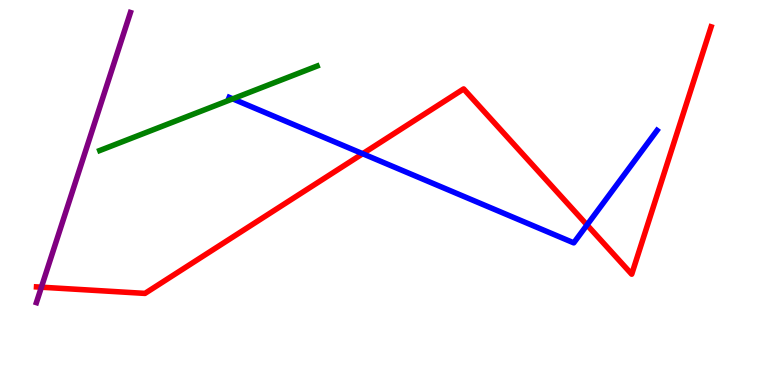[{'lines': ['blue', 'red'], 'intersections': [{'x': 4.68, 'y': 6.01}, {'x': 7.57, 'y': 4.16}]}, {'lines': ['green', 'red'], 'intersections': []}, {'lines': ['purple', 'red'], 'intersections': [{'x': 0.534, 'y': 2.54}]}, {'lines': ['blue', 'green'], 'intersections': [{'x': 3.0, 'y': 7.43}]}, {'lines': ['blue', 'purple'], 'intersections': []}, {'lines': ['green', 'purple'], 'intersections': []}]